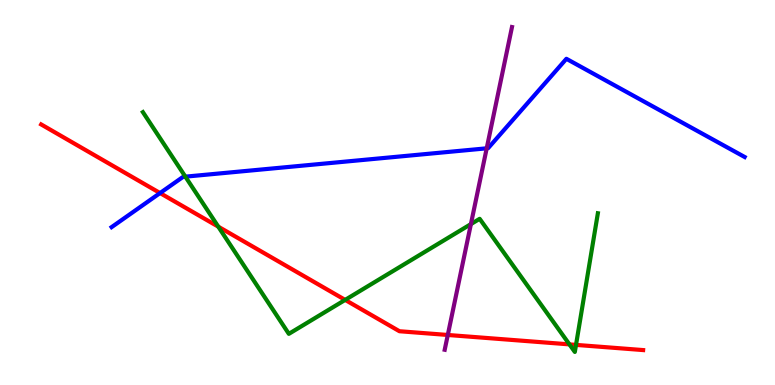[{'lines': ['blue', 'red'], 'intersections': [{'x': 2.07, 'y': 4.99}]}, {'lines': ['green', 'red'], 'intersections': [{'x': 2.82, 'y': 4.11}, {'x': 4.45, 'y': 2.21}, {'x': 7.35, 'y': 1.06}, {'x': 7.43, 'y': 1.04}]}, {'lines': ['purple', 'red'], 'intersections': [{'x': 5.78, 'y': 1.3}]}, {'lines': ['blue', 'green'], 'intersections': [{'x': 2.39, 'y': 5.41}]}, {'lines': ['blue', 'purple'], 'intersections': [{'x': 6.28, 'y': 6.15}]}, {'lines': ['green', 'purple'], 'intersections': [{'x': 6.08, 'y': 4.18}]}]